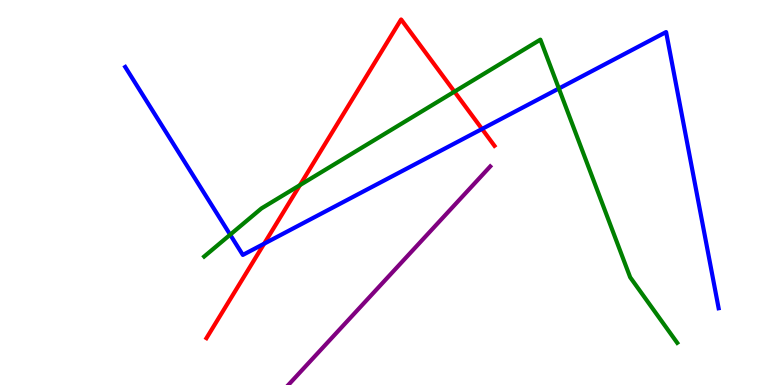[{'lines': ['blue', 'red'], 'intersections': [{'x': 3.41, 'y': 3.67}, {'x': 6.22, 'y': 6.65}]}, {'lines': ['green', 'red'], 'intersections': [{'x': 3.87, 'y': 5.19}, {'x': 5.86, 'y': 7.62}]}, {'lines': ['purple', 'red'], 'intersections': []}, {'lines': ['blue', 'green'], 'intersections': [{'x': 2.97, 'y': 3.9}, {'x': 7.21, 'y': 7.7}]}, {'lines': ['blue', 'purple'], 'intersections': []}, {'lines': ['green', 'purple'], 'intersections': []}]